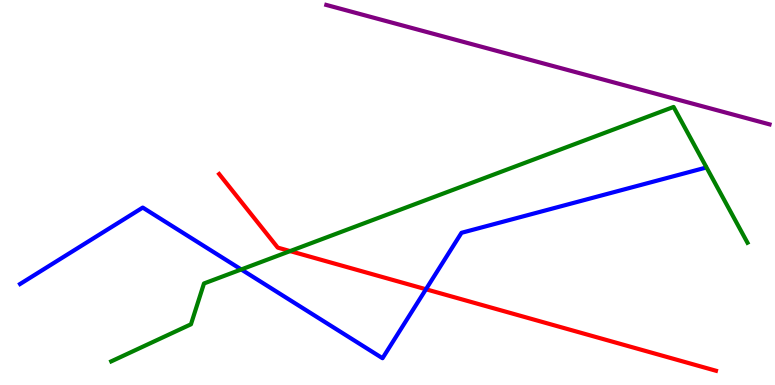[{'lines': ['blue', 'red'], 'intersections': [{'x': 5.5, 'y': 2.49}]}, {'lines': ['green', 'red'], 'intersections': [{'x': 3.74, 'y': 3.48}]}, {'lines': ['purple', 'red'], 'intersections': []}, {'lines': ['blue', 'green'], 'intersections': [{'x': 3.11, 'y': 3.0}]}, {'lines': ['blue', 'purple'], 'intersections': []}, {'lines': ['green', 'purple'], 'intersections': []}]